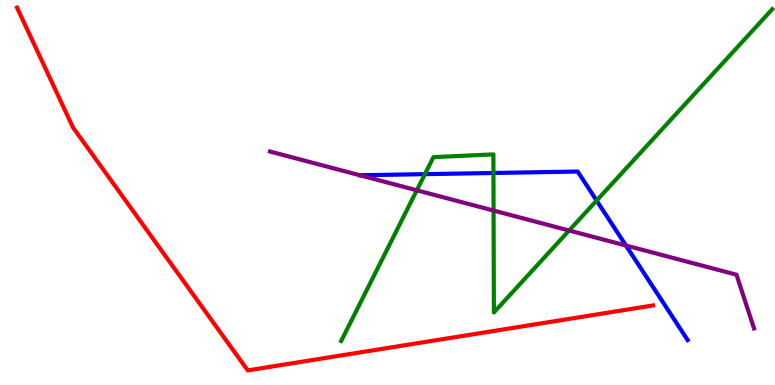[{'lines': ['blue', 'red'], 'intersections': []}, {'lines': ['green', 'red'], 'intersections': []}, {'lines': ['purple', 'red'], 'intersections': []}, {'lines': ['blue', 'green'], 'intersections': [{'x': 5.48, 'y': 5.48}, {'x': 6.37, 'y': 5.51}, {'x': 7.7, 'y': 4.79}]}, {'lines': ['blue', 'purple'], 'intersections': [{'x': 8.08, 'y': 3.62}]}, {'lines': ['green', 'purple'], 'intersections': [{'x': 5.38, 'y': 5.06}, {'x': 6.37, 'y': 4.53}, {'x': 7.34, 'y': 4.01}]}]